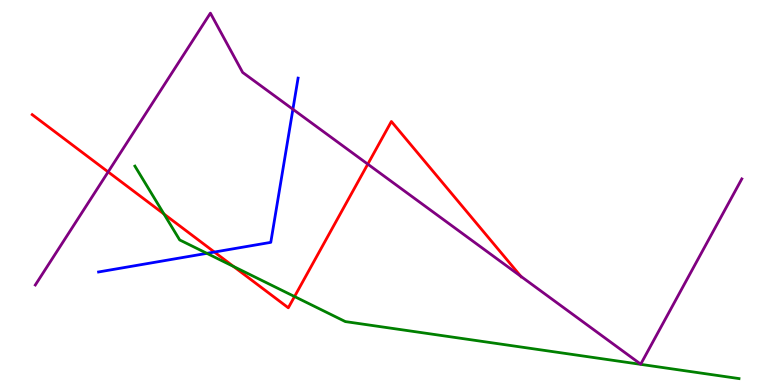[{'lines': ['blue', 'red'], 'intersections': [{'x': 2.77, 'y': 3.45}]}, {'lines': ['green', 'red'], 'intersections': [{'x': 2.12, 'y': 4.44}, {'x': 3.01, 'y': 3.08}, {'x': 3.8, 'y': 2.3}]}, {'lines': ['purple', 'red'], 'intersections': [{'x': 1.4, 'y': 5.53}, {'x': 4.75, 'y': 5.74}, {'x': 6.72, 'y': 2.82}]}, {'lines': ['blue', 'green'], 'intersections': [{'x': 2.67, 'y': 3.42}]}, {'lines': ['blue', 'purple'], 'intersections': [{'x': 3.78, 'y': 7.16}]}, {'lines': ['green', 'purple'], 'intersections': []}]